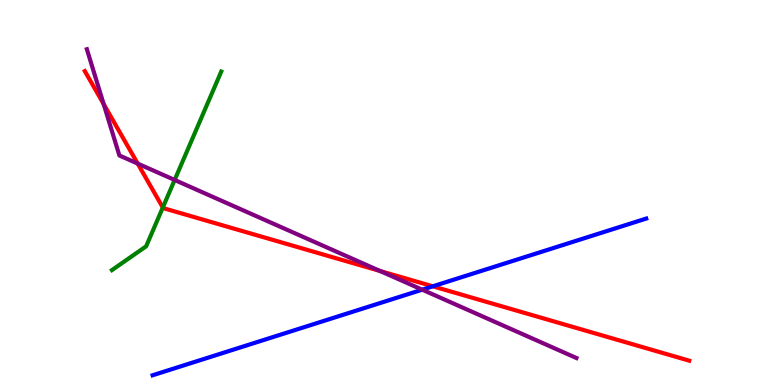[{'lines': ['blue', 'red'], 'intersections': [{'x': 5.58, 'y': 2.56}]}, {'lines': ['green', 'red'], 'intersections': [{'x': 2.1, 'y': 4.61}]}, {'lines': ['purple', 'red'], 'intersections': [{'x': 1.34, 'y': 7.3}, {'x': 1.78, 'y': 5.75}, {'x': 4.9, 'y': 2.96}]}, {'lines': ['blue', 'green'], 'intersections': []}, {'lines': ['blue', 'purple'], 'intersections': [{'x': 5.45, 'y': 2.48}]}, {'lines': ['green', 'purple'], 'intersections': [{'x': 2.25, 'y': 5.33}]}]